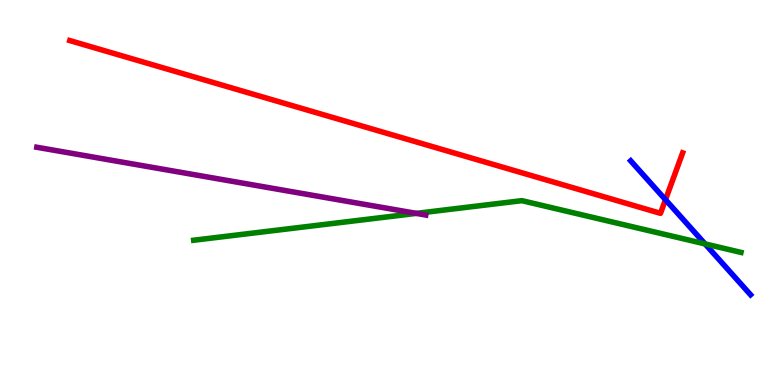[{'lines': ['blue', 'red'], 'intersections': [{'x': 8.59, 'y': 4.81}]}, {'lines': ['green', 'red'], 'intersections': []}, {'lines': ['purple', 'red'], 'intersections': []}, {'lines': ['blue', 'green'], 'intersections': [{'x': 9.1, 'y': 3.66}]}, {'lines': ['blue', 'purple'], 'intersections': []}, {'lines': ['green', 'purple'], 'intersections': [{'x': 5.37, 'y': 4.46}]}]